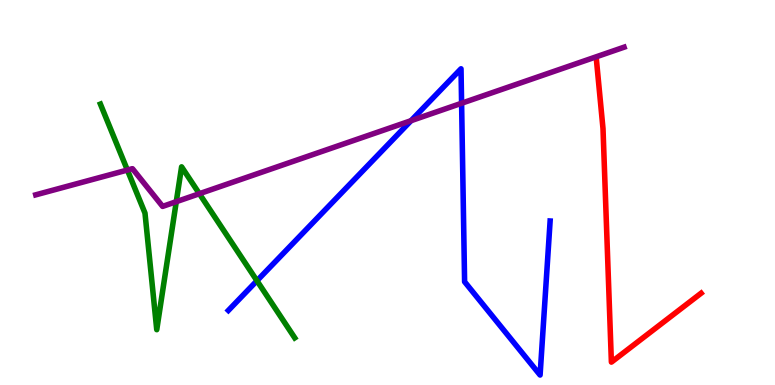[{'lines': ['blue', 'red'], 'intersections': []}, {'lines': ['green', 'red'], 'intersections': []}, {'lines': ['purple', 'red'], 'intersections': []}, {'lines': ['blue', 'green'], 'intersections': [{'x': 3.32, 'y': 2.71}]}, {'lines': ['blue', 'purple'], 'intersections': [{'x': 5.3, 'y': 6.87}, {'x': 5.96, 'y': 7.32}]}, {'lines': ['green', 'purple'], 'intersections': [{'x': 1.64, 'y': 5.58}, {'x': 2.27, 'y': 4.76}, {'x': 2.57, 'y': 4.97}]}]